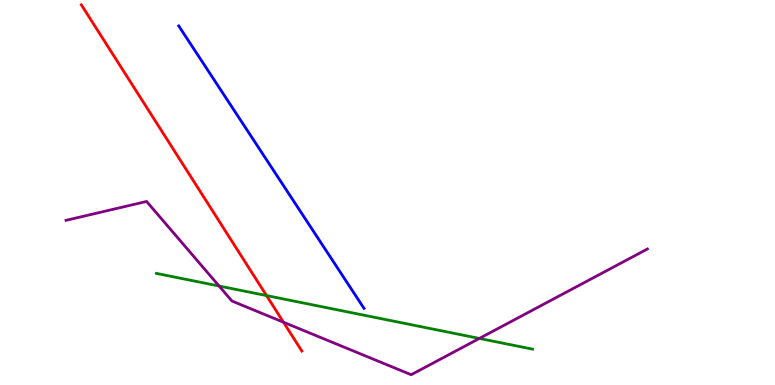[{'lines': ['blue', 'red'], 'intersections': []}, {'lines': ['green', 'red'], 'intersections': [{'x': 3.44, 'y': 2.32}]}, {'lines': ['purple', 'red'], 'intersections': [{'x': 3.66, 'y': 1.63}]}, {'lines': ['blue', 'green'], 'intersections': []}, {'lines': ['blue', 'purple'], 'intersections': []}, {'lines': ['green', 'purple'], 'intersections': [{'x': 2.83, 'y': 2.57}, {'x': 6.19, 'y': 1.21}]}]